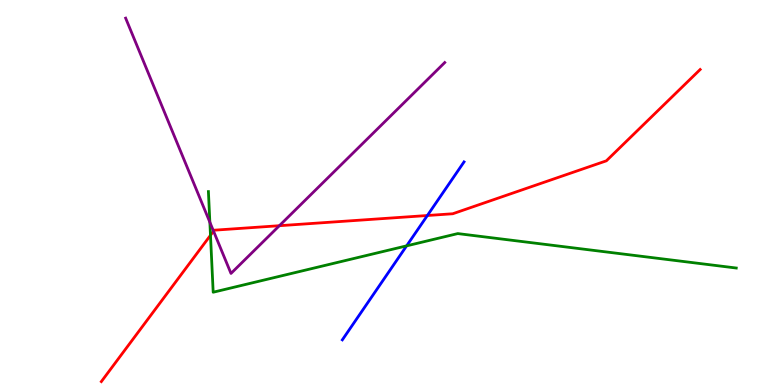[{'lines': ['blue', 'red'], 'intersections': [{'x': 5.51, 'y': 4.4}]}, {'lines': ['green', 'red'], 'intersections': [{'x': 2.72, 'y': 3.89}]}, {'lines': ['purple', 'red'], 'intersections': [{'x': 2.76, 'y': 4.0}, {'x': 3.6, 'y': 4.14}]}, {'lines': ['blue', 'green'], 'intersections': [{'x': 5.25, 'y': 3.61}]}, {'lines': ['blue', 'purple'], 'intersections': []}, {'lines': ['green', 'purple'], 'intersections': [{'x': 2.71, 'y': 4.23}]}]